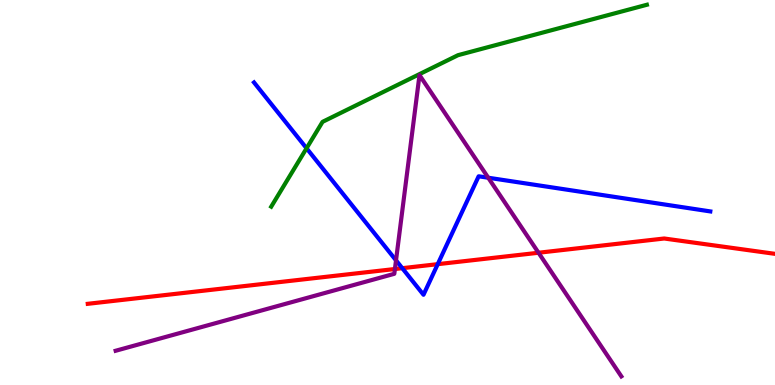[{'lines': ['blue', 'red'], 'intersections': [{'x': 5.19, 'y': 3.03}, {'x': 5.65, 'y': 3.14}]}, {'lines': ['green', 'red'], 'intersections': []}, {'lines': ['purple', 'red'], 'intersections': [{'x': 5.1, 'y': 3.01}, {'x': 6.95, 'y': 3.44}]}, {'lines': ['blue', 'green'], 'intersections': [{'x': 3.96, 'y': 6.15}]}, {'lines': ['blue', 'purple'], 'intersections': [{'x': 5.11, 'y': 3.24}, {'x': 6.3, 'y': 5.38}]}, {'lines': ['green', 'purple'], 'intersections': []}]